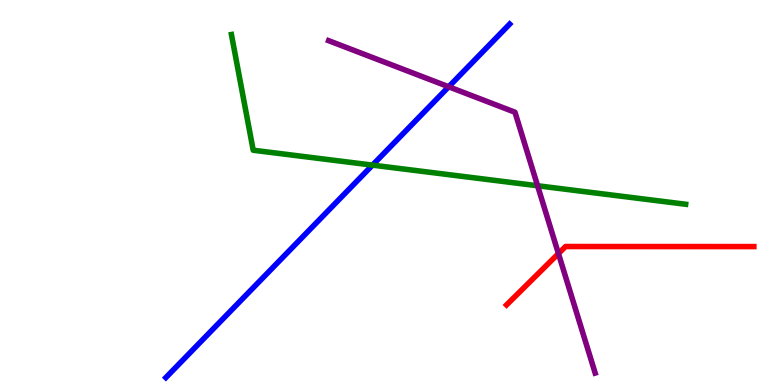[{'lines': ['blue', 'red'], 'intersections': []}, {'lines': ['green', 'red'], 'intersections': []}, {'lines': ['purple', 'red'], 'intersections': [{'x': 7.21, 'y': 3.41}]}, {'lines': ['blue', 'green'], 'intersections': [{'x': 4.81, 'y': 5.71}]}, {'lines': ['blue', 'purple'], 'intersections': [{'x': 5.79, 'y': 7.75}]}, {'lines': ['green', 'purple'], 'intersections': [{'x': 6.94, 'y': 5.18}]}]